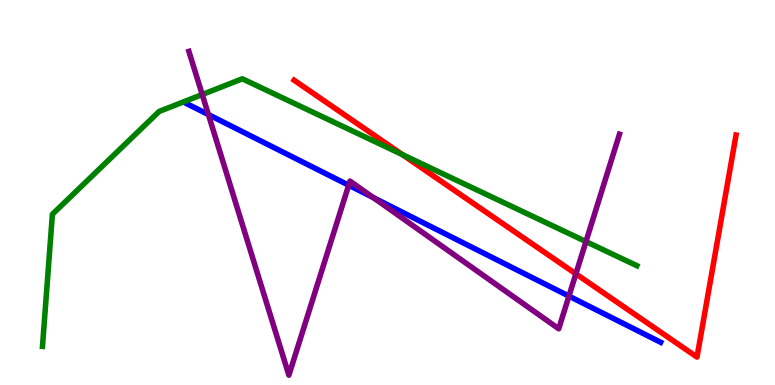[{'lines': ['blue', 'red'], 'intersections': []}, {'lines': ['green', 'red'], 'intersections': [{'x': 5.19, 'y': 5.98}]}, {'lines': ['purple', 'red'], 'intersections': [{'x': 7.43, 'y': 2.89}]}, {'lines': ['blue', 'green'], 'intersections': []}, {'lines': ['blue', 'purple'], 'intersections': [{'x': 2.69, 'y': 7.02}, {'x': 4.5, 'y': 5.19}, {'x': 4.82, 'y': 4.87}, {'x': 7.34, 'y': 2.31}]}, {'lines': ['green', 'purple'], 'intersections': [{'x': 2.61, 'y': 7.54}, {'x': 7.56, 'y': 3.73}]}]